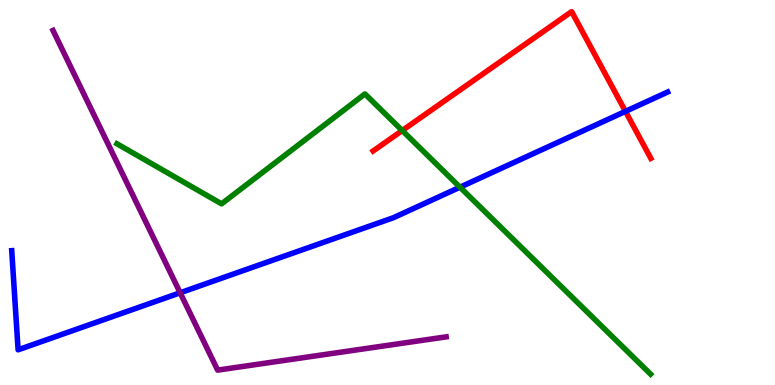[{'lines': ['blue', 'red'], 'intersections': [{'x': 8.07, 'y': 7.11}]}, {'lines': ['green', 'red'], 'intersections': [{'x': 5.19, 'y': 6.61}]}, {'lines': ['purple', 'red'], 'intersections': []}, {'lines': ['blue', 'green'], 'intersections': [{'x': 5.94, 'y': 5.14}]}, {'lines': ['blue', 'purple'], 'intersections': [{'x': 2.32, 'y': 2.4}]}, {'lines': ['green', 'purple'], 'intersections': []}]